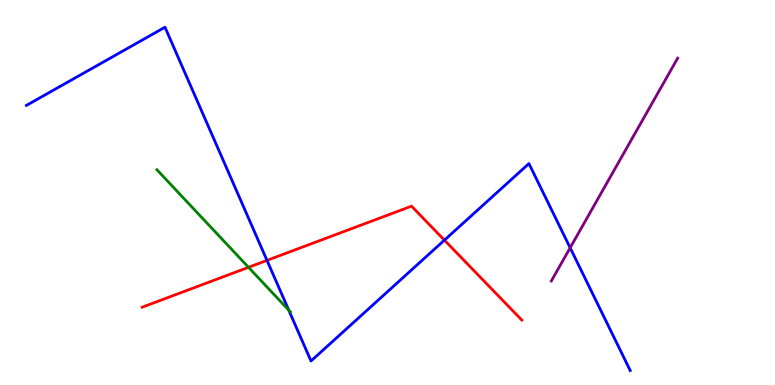[{'lines': ['blue', 'red'], 'intersections': [{'x': 3.45, 'y': 3.24}, {'x': 5.73, 'y': 3.76}]}, {'lines': ['green', 'red'], 'intersections': [{'x': 3.21, 'y': 3.06}]}, {'lines': ['purple', 'red'], 'intersections': []}, {'lines': ['blue', 'green'], 'intersections': [{'x': 3.73, 'y': 1.94}]}, {'lines': ['blue', 'purple'], 'intersections': [{'x': 7.36, 'y': 3.56}]}, {'lines': ['green', 'purple'], 'intersections': []}]